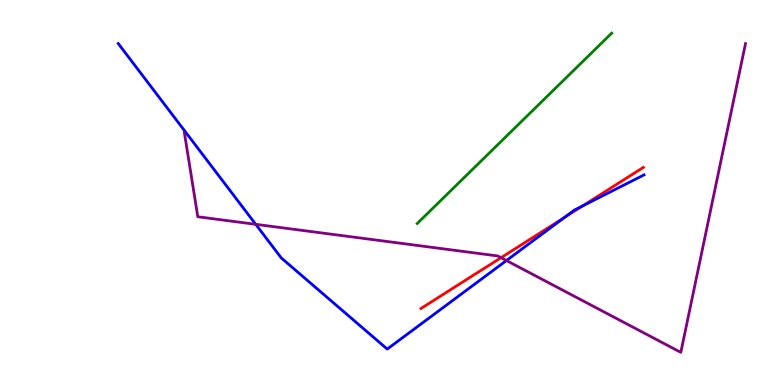[{'lines': ['blue', 'red'], 'intersections': [{'x': 7.29, 'y': 4.35}, {'x': 7.52, 'y': 4.65}]}, {'lines': ['green', 'red'], 'intersections': []}, {'lines': ['purple', 'red'], 'intersections': [{'x': 6.46, 'y': 3.31}]}, {'lines': ['blue', 'green'], 'intersections': []}, {'lines': ['blue', 'purple'], 'intersections': [{'x': 3.3, 'y': 4.17}, {'x': 6.53, 'y': 3.23}]}, {'lines': ['green', 'purple'], 'intersections': []}]